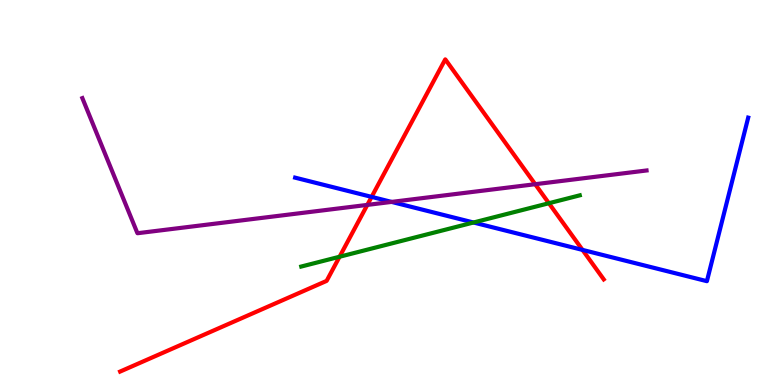[{'lines': ['blue', 'red'], 'intersections': [{'x': 4.8, 'y': 4.89}, {'x': 7.52, 'y': 3.51}]}, {'lines': ['green', 'red'], 'intersections': [{'x': 4.38, 'y': 3.33}, {'x': 7.08, 'y': 4.72}]}, {'lines': ['purple', 'red'], 'intersections': [{'x': 4.74, 'y': 4.68}, {'x': 6.91, 'y': 5.22}]}, {'lines': ['blue', 'green'], 'intersections': [{'x': 6.11, 'y': 4.22}]}, {'lines': ['blue', 'purple'], 'intersections': [{'x': 5.05, 'y': 4.76}]}, {'lines': ['green', 'purple'], 'intersections': []}]